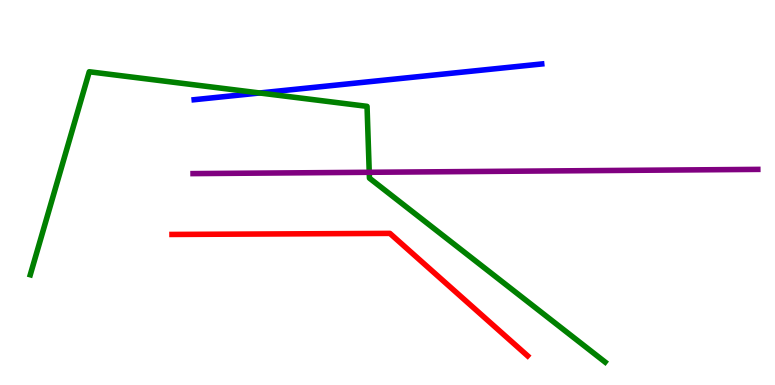[{'lines': ['blue', 'red'], 'intersections': []}, {'lines': ['green', 'red'], 'intersections': []}, {'lines': ['purple', 'red'], 'intersections': []}, {'lines': ['blue', 'green'], 'intersections': [{'x': 3.35, 'y': 7.59}]}, {'lines': ['blue', 'purple'], 'intersections': []}, {'lines': ['green', 'purple'], 'intersections': [{'x': 4.76, 'y': 5.52}]}]